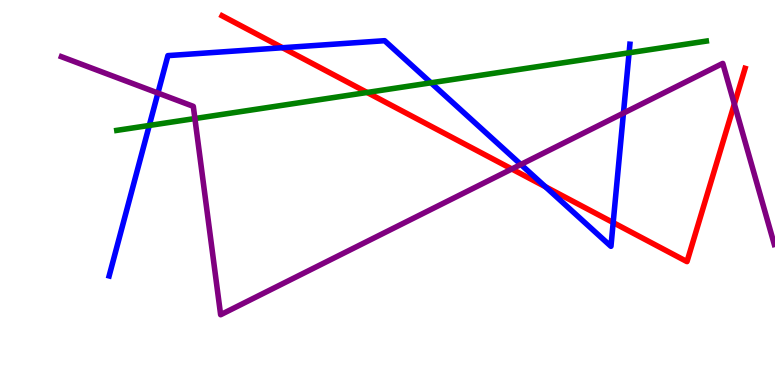[{'lines': ['blue', 'red'], 'intersections': [{'x': 3.65, 'y': 8.76}, {'x': 7.04, 'y': 5.15}, {'x': 7.91, 'y': 4.22}]}, {'lines': ['green', 'red'], 'intersections': [{'x': 4.74, 'y': 7.6}]}, {'lines': ['purple', 'red'], 'intersections': [{'x': 6.6, 'y': 5.61}, {'x': 9.48, 'y': 7.3}]}, {'lines': ['blue', 'green'], 'intersections': [{'x': 1.93, 'y': 6.74}, {'x': 5.56, 'y': 7.85}, {'x': 8.12, 'y': 8.63}]}, {'lines': ['blue', 'purple'], 'intersections': [{'x': 2.04, 'y': 7.58}, {'x': 6.72, 'y': 5.73}, {'x': 8.04, 'y': 7.06}]}, {'lines': ['green', 'purple'], 'intersections': [{'x': 2.51, 'y': 6.92}]}]